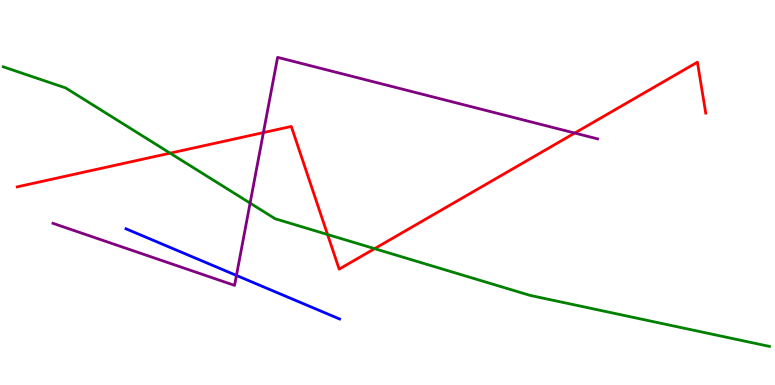[{'lines': ['blue', 'red'], 'intersections': []}, {'lines': ['green', 'red'], 'intersections': [{'x': 2.19, 'y': 6.02}, {'x': 4.23, 'y': 3.91}, {'x': 4.83, 'y': 3.54}]}, {'lines': ['purple', 'red'], 'intersections': [{'x': 3.4, 'y': 6.56}, {'x': 7.42, 'y': 6.54}]}, {'lines': ['blue', 'green'], 'intersections': []}, {'lines': ['blue', 'purple'], 'intersections': [{'x': 3.05, 'y': 2.85}]}, {'lines': ['green', 'purple'], 'intersections': [{'x': 3.23, 'y': 4.72}]}]